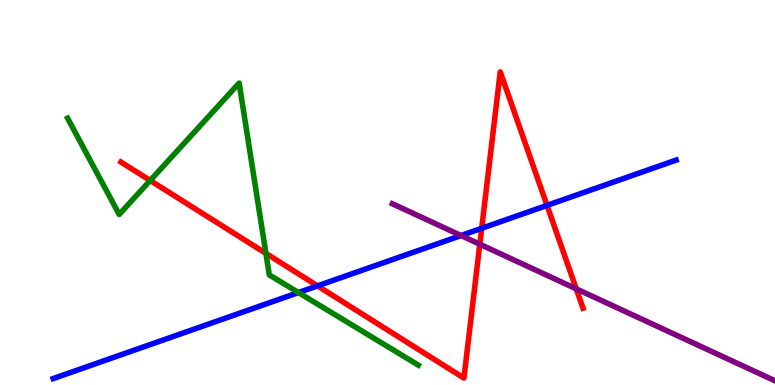[{'lines': ['blue', 'red'], 'intersections': [{'x': 4.1, 'y': 2.57}, {'x': 6.22, 'y': 4.07}, {'x': 7.06, 'y': 4.67}]}, {'lines': ['green', 'red'], 'intersections': [{'x': 1.94, 'y': 5.31}, {'x': 3.43, 'y': 3.42}]}, {'lines': ['purple', 'red'], 'intersections': [{'x': 6.19, 'y': 3.66}, {'x': 7.44, 'y': 2.5}]}, {'lines': ['blue', 'green'], 'intersections': [{'x': 3.85, 'y': 2.4}]}, {'lines': ['blue', 'purple'], 'intersections': [{'x': 5.95, 'y': 3.88}]}, {'lines': ['green', 'purple'], 'intersections': []}]